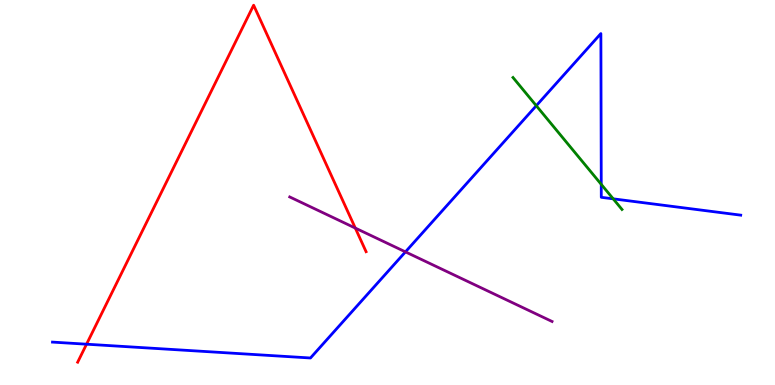[{'lines': ['blue', 'red'], 'intersections': [{'x': 1.12, 'y': 1.06}]}, {'lines': ['green', 'red'], 'intersections': []}, {'lines': ['purple', 'red'], 'intersections': [{'x': 4.58, 'y': 4.08}]}, {'lines': ['blue', 'green'], 'intersections': [{'x': 6.92, 'y': 7.25}, {'x': 7.76, 'y': 5.21}, {'x': 7.91, 'y': 4.84}]}, {'lines': ['blue', 'purple'], 'intersections': [{'x': 5.23, 'y': 3.46}]}, {'lines': ['green', 'purple'], 'intersections': []}]